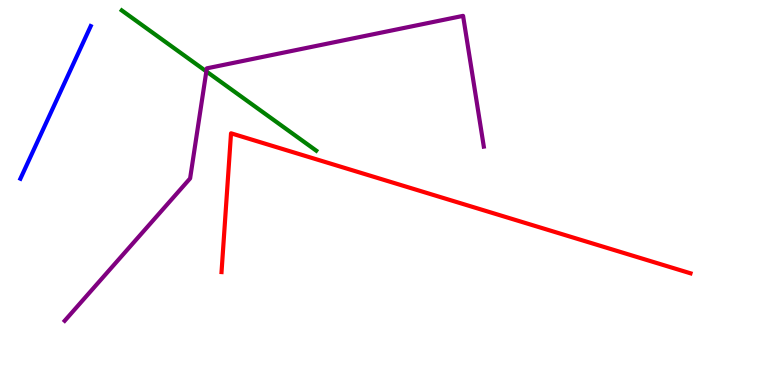[{'lines': ['blue', 'red'], 'intersections': []}, {'lines': ['green', 'red'], 'intersections': []}, {'lines': ['purple', 'red'], 'intersections': []}, {'lines': ['blue', 'green'], 'intersections': []}, {'lines': ['blue', 'purple'], 'intersections': []}, {'lines': ['green', 'purple'], 'intersections': [{'x': 2.66, 'y': 8.15}]}]